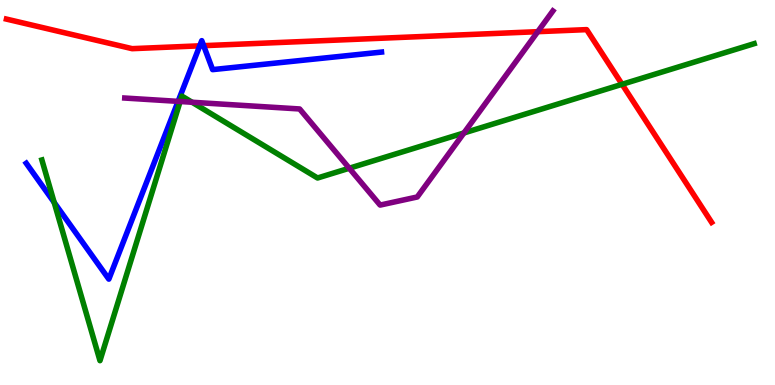[{'lines': ['blue', 'red'], 'intersections': [{'x': 2.58, 'y': 8.81}, {'x': 2.63, 'y': 8.81}]}, {'lines': ['green', 'red'], 'intersections': [{'x': 8.03, 'y': 7.81}]}, {'lines': ['purple', 'red'], 'intersections': [{'x': 6.94, 'y': 9.18}]}, {'lines': ['blue', 'green'], 'intersections': [{'x': 0.699, 'y': 4.74}]}, {'lines': ['blue', 'purple'], 'intersections': [{'x': 2.3, 'y': 7.37}]}, {'lines': ['green', 'purple'], 'intersections': [{'x': 2.32, 'y': 7.36}, {'x': 2.48, 'y': 7.34}, {'x': 4.51, 'y': 5.63}, {'x': 5.99, 'y': 6.55}]}]